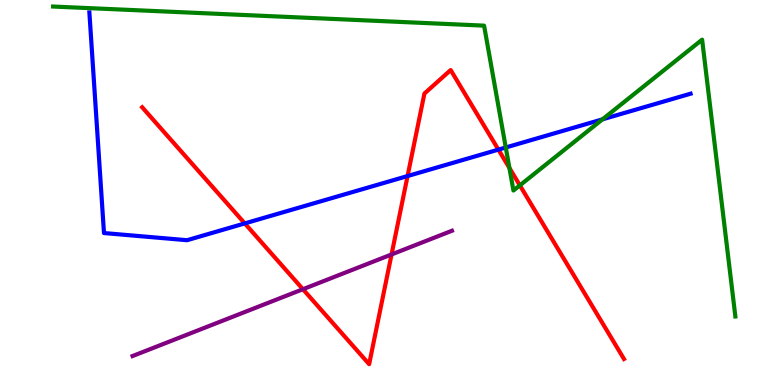[{'lines': ['blue', 'red'], 'intersections': [{'x': 3.16, 'y': 4.2}, {'x': 5.26, 'y': 5.43}, {'x': 6.43, 'y': 6.11}]}, {'lines': ['green', 'red'], 'intersections': [{'x': 6.57, 'y': 5.64}, {'x': 6.71, 'y': 5.19}]}, {'lines': ['purple', 'red'], 'intersections': [{'x': 3.91, 'y': 2.49}, {'x': 5.05, 'y': 3.39}]}, {'lines': ['blue', 'green'], 'intersections': [{'x': 6.53, 'y': 6.17}, {'x': 7.77, 'y': 6.9}]}, {'lines': ['blue', 'purple'], 'intersections': []}, {'lines': ['green', 'purple'], 'intersections': []}]